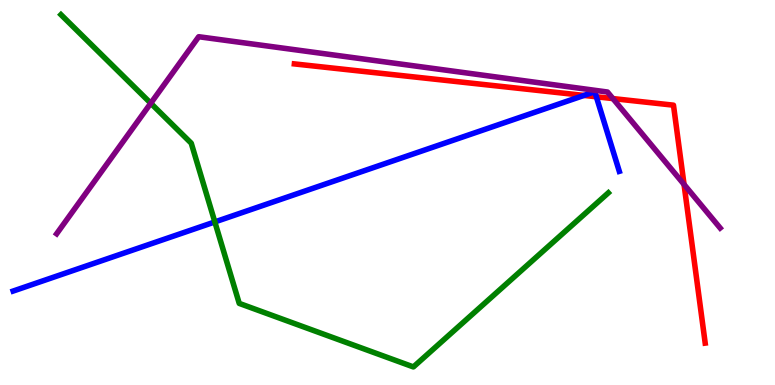[{'lines': ['blue', 'red'], 'intersections': [{'x': 7.54, 'y': 7.52}, {'x': 7.69, 'y': 7.49}]}, {'lines': ['green', 'red'], 'intersections': []}, {'lines': ['purple', 'red'], 'intersections': [{'x': 7.91, 'y': 7.44}, {'x': 8.83, 'y': 5.21}]}, {'lines': ['blue', 'green'], 'intersections': [{'x': 2.77, 'y': 4.24}]}, {'lines': ['blue', 'purple'], 'intersections': []}, {'lines': ['green', 'purple'], 'intersections': [{'x': 1.95, 'y': 7.32}]}]